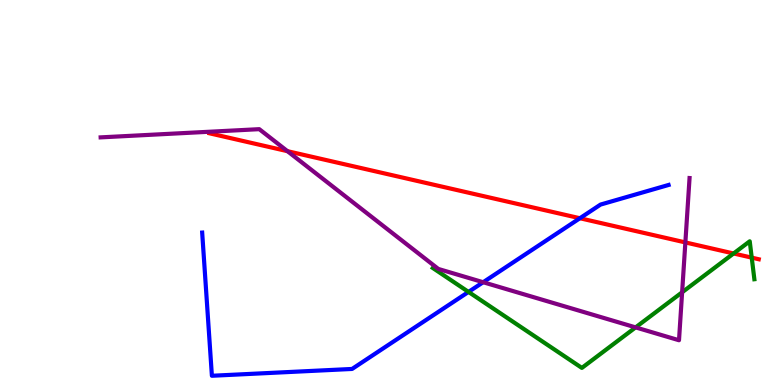[{'lines': ['blue', 'red'], 'intersections': [{'x': 7.48, 'y': 4.33}]}, {'lines': ['green', 'red'], 'intersections': [{'x': 9.47, 'y': 3.42}, {'x': 9.7, 'y': 3.31}]}, {'lines': ['purple', 'red'], 'intersections': [{'x': 3.71, 'y': 6.07}, {'x': 8.84, 'y': 3.7}]}, {'lines': ['blue', 'green'], 'intersections': [{'x': 6.05, 'y': 2.42}]}, {'lines': ['blue', 'purple'], 'intersections': [{'x': 6.23, 'y': 2.67}]}, {'lines': ['green', 'purple'], 'intersections': [{'x': 8.2, 'y': 1.5}, {'x': 8.8, 'y': 2.41}]}]